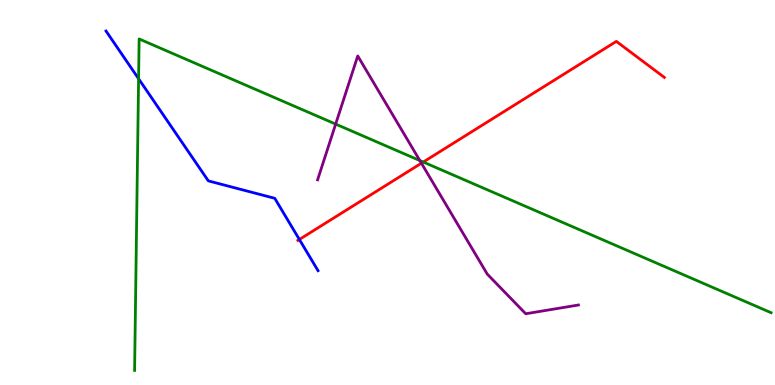[{'lines': ['blue', 'red'], 'intersections': [{'x': 3.86, 'y': 3.78}]}, {'lines': ['green', 'red'], 'intersections': [{'x': 5.46, 'y': 5.79}]}, {'lines': ['purple', 'red'], 'intersections': [{'x': 5.44, 'y': 5.76}]}, {'lines': ['blue', 'green'], 'intersections': [{'x': 1.79, 'y': 7.95}]}, {'lines': ['blue', 'purple'], 'intersections': []}, {'lines': ['green', 'purple'], 'intersections': [{'x': 4.33, 'y': 6.78}, {'x': 5.42, 'y': 5.83}]}]